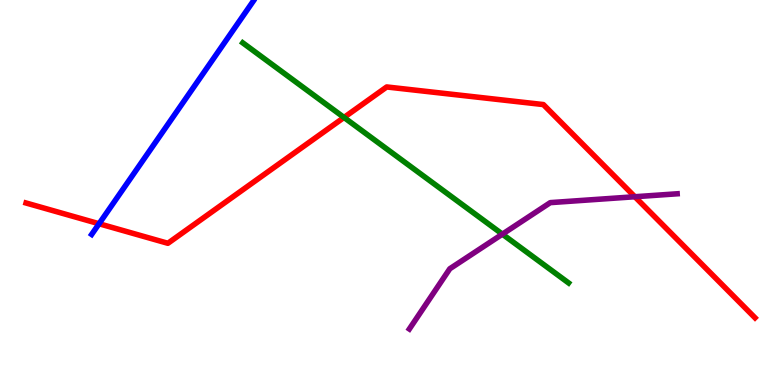[{'lines': ['blue', 'red'], 'intersections': [{'x': 1.28, 'y': 4.19}]}, {'lines': ['green', 'red'], 'intersections': [{'x': 4.44, 'y': 6.95}]}, {'lines': ['purple', 'red'], 'intersections': [{'x': 8.19, 'y': 4.89}]}, {'lines': ['blue', 'green'], 'intersections': []}, {'lines': ['blue', 'purple'], 'intersections': []}, {'lines': ['green', 'purple'], 'intersections': [{'x': 6.48, 'y': 3.92}]}]